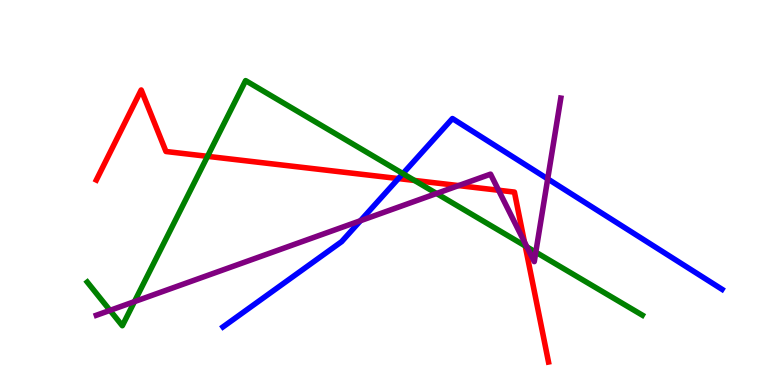[{'lines': ['blue', 'red'], 'intersections': [{'x': 5.14, 'y': 5.36}]}, {'lines': ['green', 'red'], 'intersections': [{'x': 2.68, 'y': 5.94}, {'x': 5.35, 'y': 5.31}, {'x': 6.78, 'y': 3.61}]}, {'lines': ['purple', 'red'], 'intersections': [{'x': 5.92, 'y': 5.18}, {'x': 6.43, 'y': 5.06}, {'x': 6.77, 'y': 3.72}]}, {'lines': ['blue', 'green'], 'intersections': [{'x': 5.2, 'y': 5.49}]}, {'lines': ['blue', 'purple'], 'intersections': [{'x': 4.65, 'y': 4.27}, {'x': 7.07, 'y': 5.35}]}, {'lines': ['green', 'purple'], 'intersections': [{'x': 1.42, 'y': 1.94}, {'x': 1.73, 'y': 2.17}, {'x': 5.63, 'y': 4.97}, {'x': 6.8, 'y': 3.59}, {'x': 6.91, 'y': 3.45}]}]